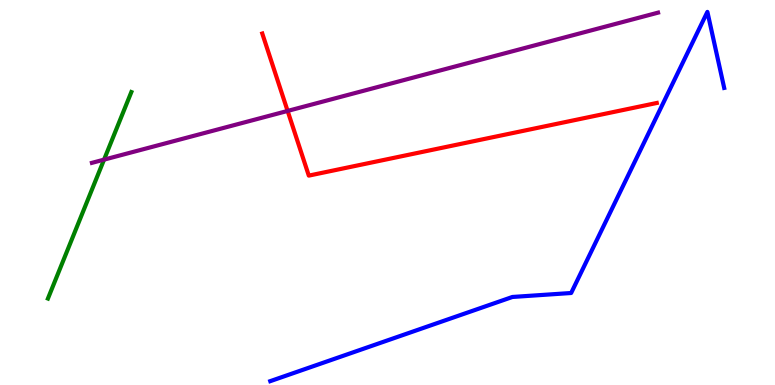[{'lines': ['blue', 'red'], 'intersections': []}, {'lines': ['green', 'red'], 'intersections': []}, {'lines': ['purple', 'red'], 'intersections': [{'x': 3.71, 'y': 7.12}]}, {'lines': ['blue', 'green'], 'intersections': []}, {'lines': ['blue', 'purple'], 'intersections': []}, {'lines': ['green', 'purple'], 'intersections': [{'x': 1.34, 'y': 5.85}]}]